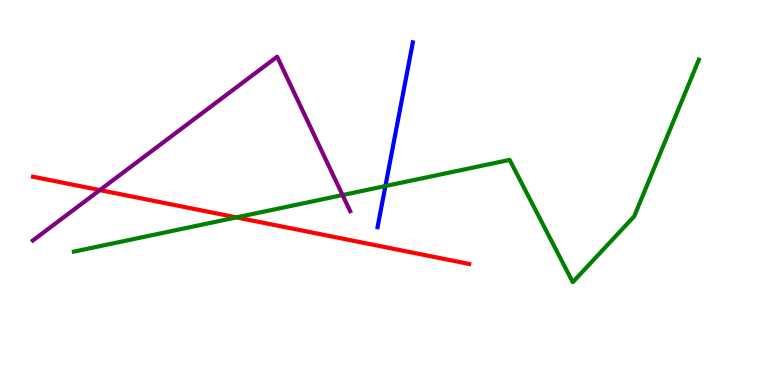[{'lines': ['blue', 'red'], 'intersections': []}, {'lines': ['green', 'red'], 'intersections': [{'x': 3.05, 'y': 4.35}]}, {'lines': ['purple', 'red'], 'intersections': [{'x': 1.29, 'y': 5.06}]}, {'lines': ['blue', 'green'], 'intersections': [{'x': 4.97, 'y': 5.17}]}, {'lines': ['blue', 'purple'], 'intersections': []}, {'lines': ['green', 'purple'], 'intersections': [{'x': 4.42, 'y': 4.93}]}]